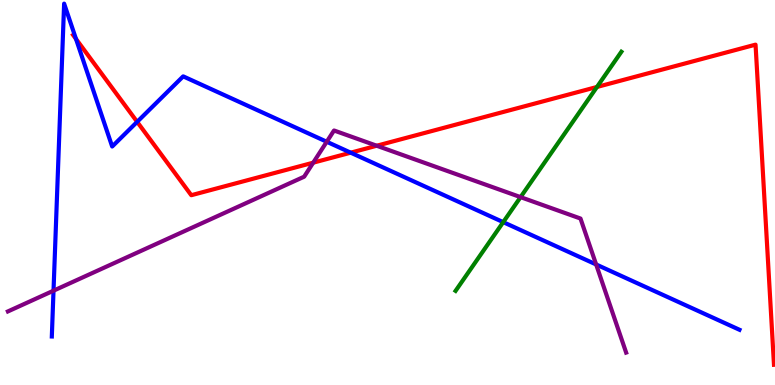[{'lines': ['blue', 'red'], 'intersections': [{'x': 0.981, 'y': 8.99}, {'x': 1.77, 'y': 6.84}, {'x': 4.53, 'y': 6.03}]}, {'lines': ['green', 'red'], 'intersections': [{'x': 7.7, 'y': 7.74}]}, {'lines': ['purple', 'red'], 'intersections': [{'x': 4.04, 'y': 5.77}, {'x': 4.86, 'y': 6.21}]}, {'lines': ['blue', 'green'], 'intersections': [{'x': 6.49, 'y': 4.23}]}, {'lines': ['blue', 'purple'], 'intersections': [{'x': 0.691, 'y': 2.45}, {'x': 4.22, 'y': 6.32}, {'x': 7.69, 'y': 3.13}]}, {'lines': ['green', 'purple'], 'intersections': [{'x': 6.72, 'y': 4.88}]}]